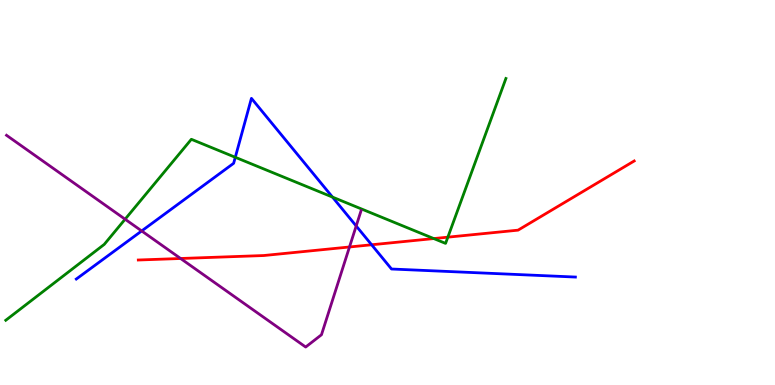[{'lines': ['blue', 'red'], 'intersections': [{'x': 4.8, 'y': 3.64}]}, {'lines': ['green', 'red'], 'intersections': [{'x': 5.6, 'y': 3.8}, {'x': 5.78, 'y': 3.84}]}, {'lines': ['purple', 'red'], 'intersections': [{'x': 2.33, 'y': 3.29}, {'x': 4.51, 'y': 3.59}]}, {'lines': ['blue', 'green'], 'intersections': [{'x': 3.04, 'y': 5.91}, {'x': 4.29, 'y': 4.88}]}, {'lines': ['blue', 'purple'], 'intersections': [{'x': 1.83, 'y': 4.0}, {'x': 4.6, 'y': 4.13}]}, {'lines': ['green', 'purple'], 'intersections': [{'x': 1.61, 'y': 4.31}]}]